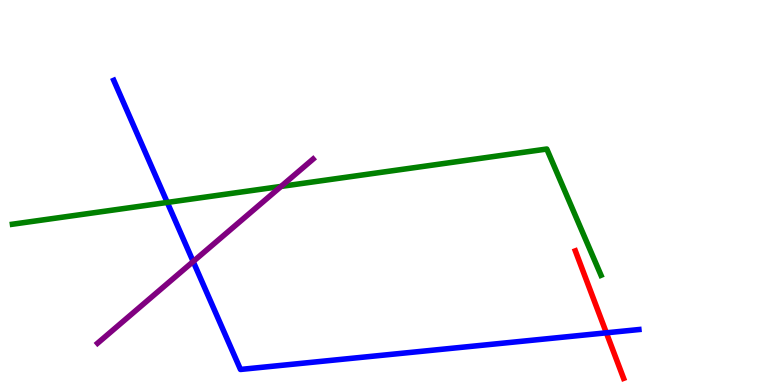[{'lines': ['blue', 'red'], 'intersections': [{'x': 7.82, 'y': 1.36}]}, {'lines': ['green', 'red'], 'intersections': []}, {'lines': ['purple', 'red'], 'intersections': []}, {'lines': ['blue', 'green'], 'intersections': [{'x': 2.16, 'y': 4.74}]}, {'lines': ['blue', 'purple'], 'intersections': [{'x': 2.49, 'y': 3.21}]}, {'lines': ['green', 'purple'], 'intersections': [{'x': 3.63, 'y': 5.16}]}]